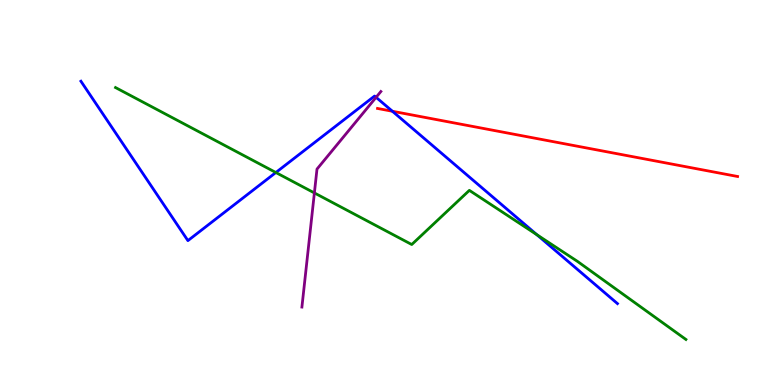[{'lines': ['blue', 'red'], 'intersections': [{'x': 5.06, 'y': 7.11}]}, {'lines': ['green', 'red'], 'intersections': []}, {'lines': ['purple', 'red'], 'intersections': []}, {'lines': ['blue', 'green'], 'intersections': [{'x': 3.56, 'y': 5.52}, {'x': 6.93, 'y': 3.9}]}, {'lines': ['blue', 'purple'], 'intersections': [{'x': 4.85, 'y': 7.47}]}, {'lines': ['green', 'purple'], 'intersections': [{'x': 4.06, 'y': 4.99}]}]